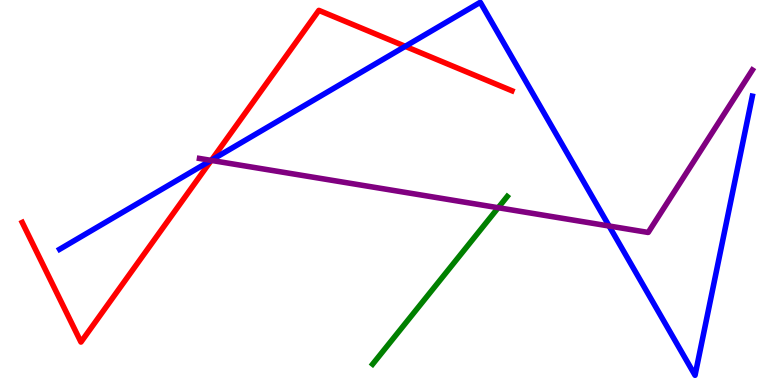[{'lines': ['blue', 'red'], 'intersections': [{'x': 2.73, 'y': 5.84}, {'x': 5.23, 'y': 8.8}]}, {'lines': ['green', 'red'], 'intersections': []}, {'lines': ['purple', 'red'], 'intersections': [{'x': 2.73, 'y': 5.83}]}, {'lines': ['blue', 'green'], 'intersections': []}, {'lines': ['blue', 'purple'], 'intersections': [{'x': 2.72, 'y': 5.83}, {'x': 7.86, 'y': 4.13}]}, {'lines': ['green', 'purple'], 'intersections': [{'x': 6.43, 'y': 4.6}]}]